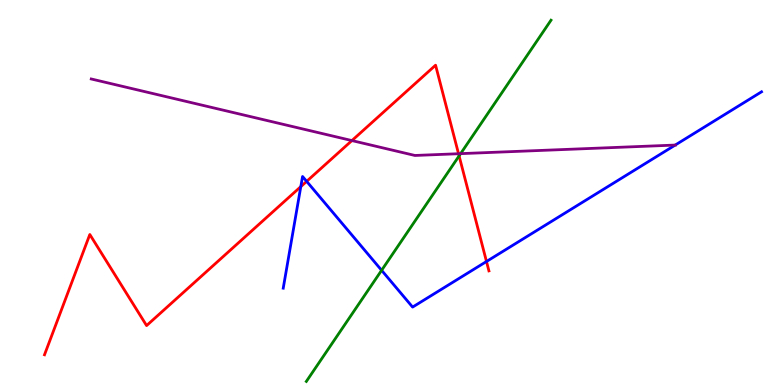[{'lines': ['blue', 'red'], 'intersections': [{'x': 3.88, 'y': 5.15}, {'x': 3.96, 'y': 5.29}, {'x': 6.28, 'y': 3.21}]}, {'lines': ['green', 'red'], 'intersections': [{'x': 5.92, 'y': 5.95}]}, {'lines': ['purple', 'red'], 'intersections': [{'x': 4.54, 'y': 6.35}, {'x': 5.92, 'y': 6.01}]}, {'lines': ['blue', 'green'], 'intersections': [{'x': 4.92, 'y': 2.98}]}, {'lines': ['blue', 'purple'], 'intersections': [{'x': 8.71, 'y': 6.23}]}, {'lines': ['green', 'purple'], 'intersections': [{'x': 5.94, 'y': 6.01}]}]